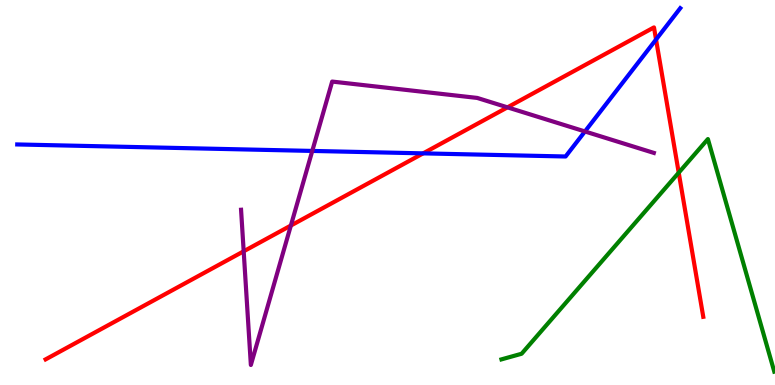[{'lines': ['blue', 'red'], 'intersections': [{'x': 5.46, 'y': 6.02}, {'x': 8.47, 'y': 8.97}]}, {'lines': ['green', 'red'], 'intersections': [{'x': 8.76, 'y': 5.51}]}, {'lines': ['purple', 'red'], 'intersections': [{'x': 3.14, 'y': 3.47}, {'x': 3.75, 'y': 4.14}, {'x': 6.55, 'y': 7.21}]}, {'lines': ['blue', 'green'], 'intersections': []}, {'lines': ['blue', 'purple'], 'intersections': [{'x': 4.03, 'y': 6.08}, {'x': 7.55, 'y': 6.59}]}, {'lines': ['green', 'purple'], 'intersections': []}]